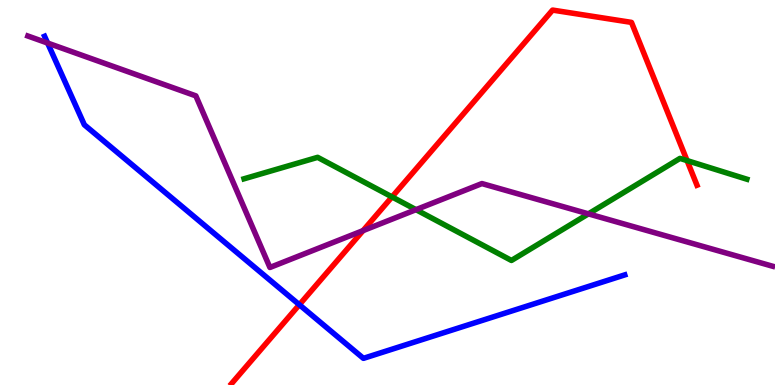[{'lines': ['blue', 'red'], 'intersections': [{'x': 3.86, 'y': 2.08}]}, {'lines': ['green', 'red'], 'intersections': [{'x': 5.06, 'y': 4.89}, {'x': 8.87, 'y': 5.83}]}, {'lines': ['purple', 'red'], 'intersections': [{'x': 4.68, 'y': 4.01}]}, {'lines': ['blue', 'green'], 'intersections': []}, {'lines': ['blue', 'purple'], 'intersections': [{'x': 0.614, 'y': 8.88}]}, {'lines': ['green', 'purple'], 'intersections': [{'x': 5.37, 'y': 4.55}, {'x': 7.59, 'y': 4.45}]}]